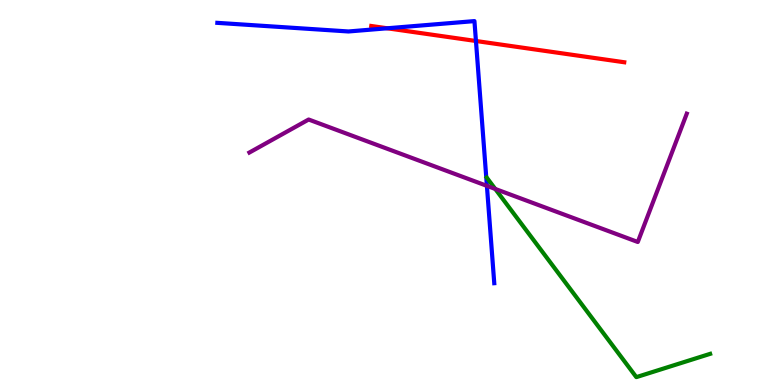[{'lines': ['blue', 'red'], 'intersections': [{'x': 5.0, 'y': 9.27}, {'x': 6.14, 'y': 8.94}]}, {'lines': ['green', 'red'], 'intersections': []}, {'lines': ['purple', 'red'], 'intersections': []}, {'lines': ['blue', 'green'], 'intersections': []}, {'lines': ['blue', 'purple'], 'intersections': [{'x': 6.28, 'y': 5.17}]}, {'lines': ['green', 'purple'], 'intersections': [{'x': 6.39, 'y': 5.09}]}]